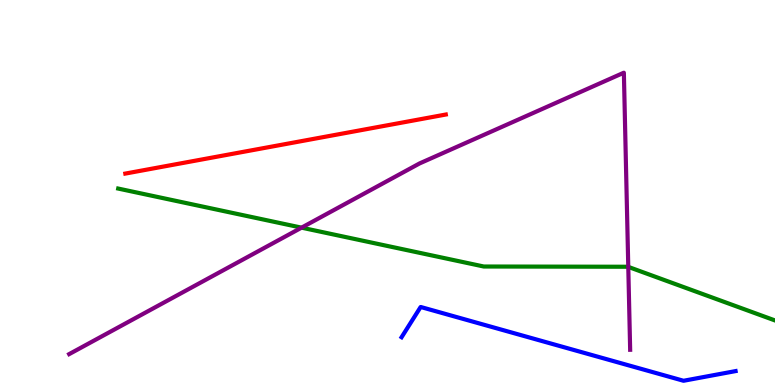[{'lines': ['blue', 'red'], 'intersections': []}, {'lines': ['green', 'red'], 'intersections': []}, {'lines': ['purple', 'red'], 'intersections': []}, {'lines': ['blue', 'green'], 'intersections': []}, {'lines': ['blue', 'purple'], 'intersections': []}, {'lines': ['green', 'purple'], 'intersections': [{'x': 3.89, 'y': 4.09}, {'x': 8.11, 'y': 3.07}]}]